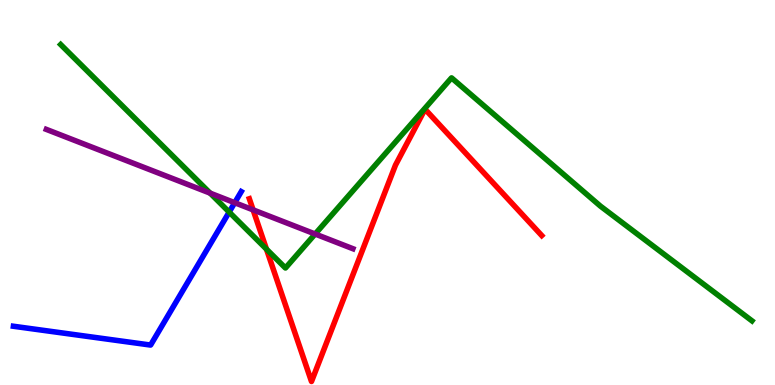[{'lines': ['blue', 'red'], 'intersections': []}, {'lines': ['green', 'red'], 'intersections': [{'x': 3.44, 'y': 3.53}]}, {'lines': ['purple', 'red'], 'intersections': [{'x': 3.27, 'y': 4.55}]}, {'lines': ['blue', 'green'], 'intersections': [{'x': 2.96, 'y': 4.49}]}, {'lines': ['blue', 'purple'], 'intersections': [{'x': 3.03, 'y': 4.73}]}, {'lines': ['green', 'purple'], 'intersections': [{'x': 2.71, 'y': 4.98}, {'x': 4.07, 'y': 3.92}]}]